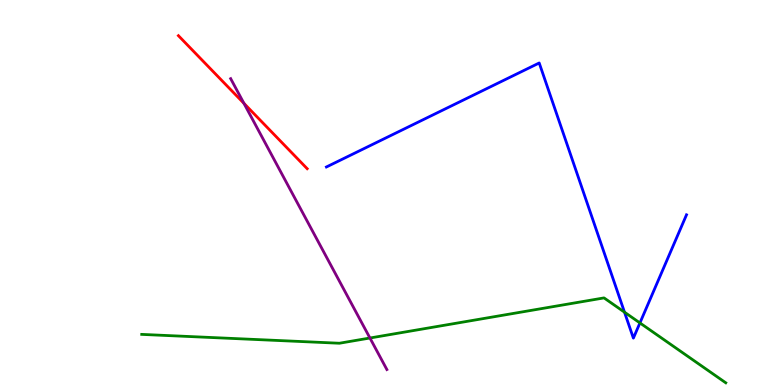[{'lines': ['blue', 'red'], 'intersections': []}, {'lines': ['green', 'red'], 'intersections': []}, {'lines': ['purple', 'red'], 'intersections': [{'x': 3.15, 'y': 7.31}]}, {'lines': ['blue', 'green'], 'intersections': [{'x': 8.06, 'y': 1.89}, {'x': 8.26, 'y': 1.61}]}, {'lines': ['blue', 'purple'], 'intersections': []}, {'lines': ['green', 'purple'], 'intersections': [{'x': 4.77, 'y': 1.22}]}]